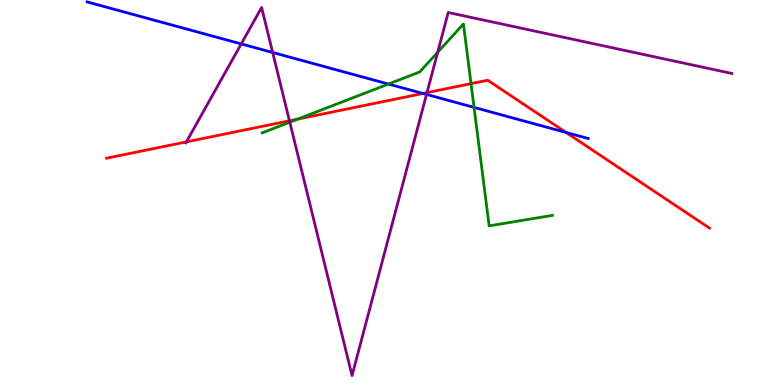[{'lines': ['blue', 'red'], 'intersections': [{'x': 5.46, 'y': 7.57}, {'x': 7.3, 'y': 6.56}]}, {'lines': ['green', 'red'], 'intersections': [{'x': 3.84, 'y': 6.91}, {'x': 6.08, 'y': 7.83}]}, {'lines': ['purple', 'red'], 'intersections': [{'x': 2.41, 'y': 6.31}, {'x': 3.73, 'y': 6.86}, {'x': 5.51, 'y': 7.59}]}, {'lines': ['blue', 'green'], 'intersections': [{'x': 5.01, 'y': 7.82}, {'x': 6.12, 'y': 7.21}]}, {'lines': ['blue', 'purple'], 'intersections': [{'x': 3.11, 'y': 8.86}, {'x': 3.52, 'y': 8.64}, {'x': 5.5, 'y': 7.55}]}, {'lines': ['green', 'purple'], 'intersections': [{'x': 3.74, 'y': 6.83}, {'x': 5.65, 'y': 8.64}]}]